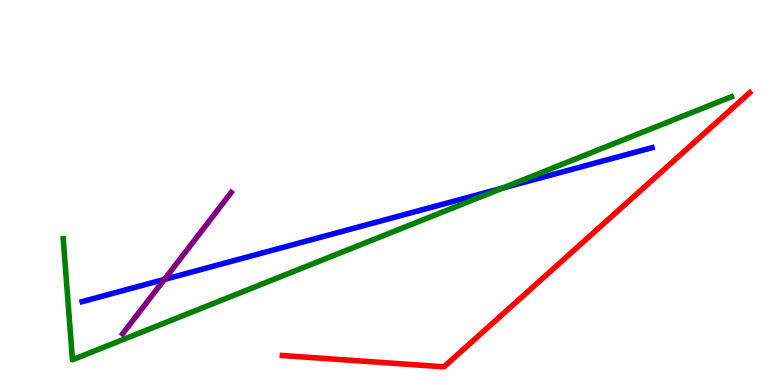[{'lines': ['blue', 'red'], 'intersections': []}, {'lines': ['green', 'red'], 'intersections': []}, {'lines': ['purple', 'red'], 'intersections': []}, {'lines': ['blue', 'green'], 'intersections': [{'x': 6.48, 'y': 5.11}]}, {'lines': ['blue', 'purple'], 'intersections': [{'x': 2.12, 'y': 2.74}]}, {'lines': ['green', 'purple'], 'intersections': []}]